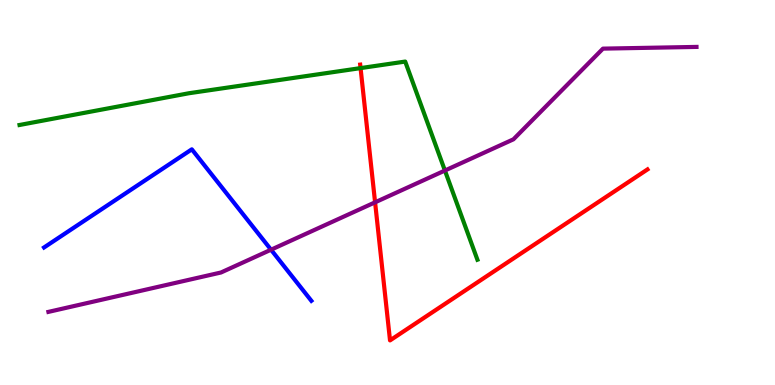[{'lines': ['blue', 'red'], 'intersections': []}, {'lines': ['green', 'red'], 'intersections': [{'x': 4.65, 'y': 8.23}]}, {'lines': ['purple', 'red'], 'intersections': [{'x': 4.84, 'y': 4.74}]}, {'lines': ['blue', 'green'], 'intersections': []}, {'lines': ['blue', 'purple'], 'intersections': [{'x': 3.5, 'y': 3.51}]}, {'lines': ['green', 'purple'], 'intersections': [{'x': 5.74, 'y': 5.57}]}]